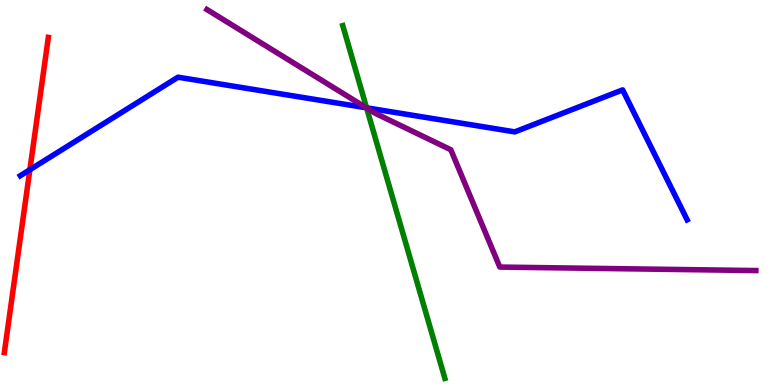[{'lines': ['blue', 'red'], 'intersections': [{'x': 0.385, 'y': 5.59}]}, {'lines': ['green', 'red'], 'intersections': []}, {'lines': ['purple', 'red'], 'intersections': []}, {'lines': ['blue', 'green'], 'intersections': [{'x': 4.73, 'y': 7.2}]}, {'lines': ['blue', 'purple'], 'intersections': [{'x': 4.73, 'y': 7.2}]}, {'lines': ['green', 'purple'], 'intersections': [{'x': 4.73, 'y': 7.2}]}]